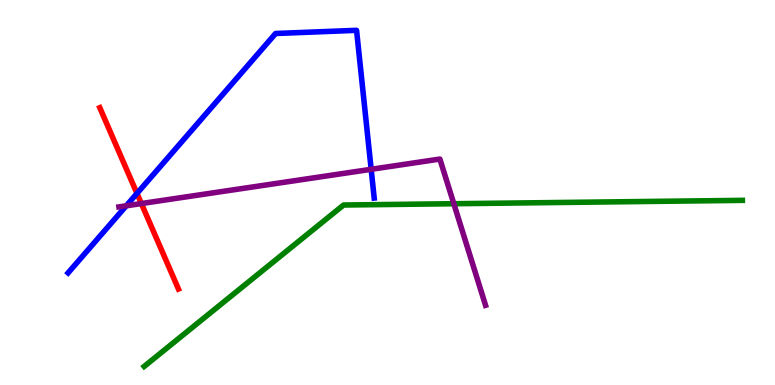[{'lines': ['blue', 'red'], 'intersections': [{'x': 1.77, 'y': 4.98}]}, {'lines': ['green', 'red'], 'intersections': []}, {'lines': ['purple', 'red'], 'intersections': [{'x': 1.82, 'y': 4.71}]}, {'lines': ['blue', 'green'], 'intersections': []}, {'lines': ['blue', 'purple'], 'intersections': [{'x': 1.63, 'y': 4.65}, {'x': 4.79, 'y': 5.6}]}, {'lines': ['green', 'purple'], 'intersections': [{'x': 5.86, 'y': 4.71}]}]